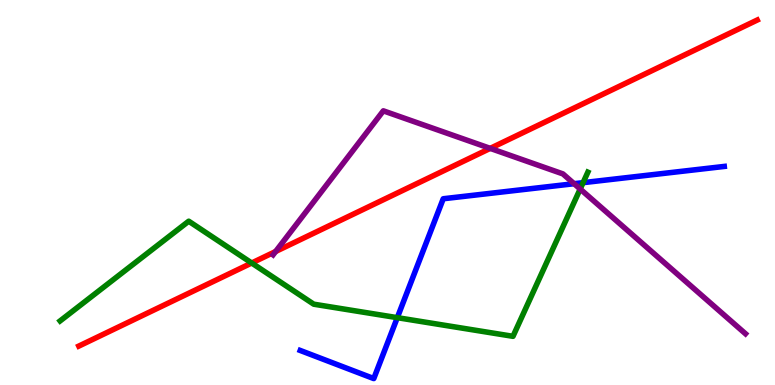[{'lines': ['blue', 'red'], 'intersections': []}, {'lines': ['green', 'red'], 'intersections': [{'x': 3.25, 'y': 3.17}]}, {'lines': ['purple', 'red'], 'intersections': [{'x': 3.56, 'y': 3.47}, {'x': 6.33, 'y': 6.15}]}, {'lines': ['blue', 'green'], 'intersections': [{'x': 5.13, 'y': 1.75}, {'x': 7.52, 'y': 5.26}]}, {'lines': ['blue', 'purple'], 'intersections': [{'x': 7.41, 'y': 5.23}]}, {'lines': ['green', 'purple'], 'intersections': [{'x': 7.49, 'y': 5.09}]}]